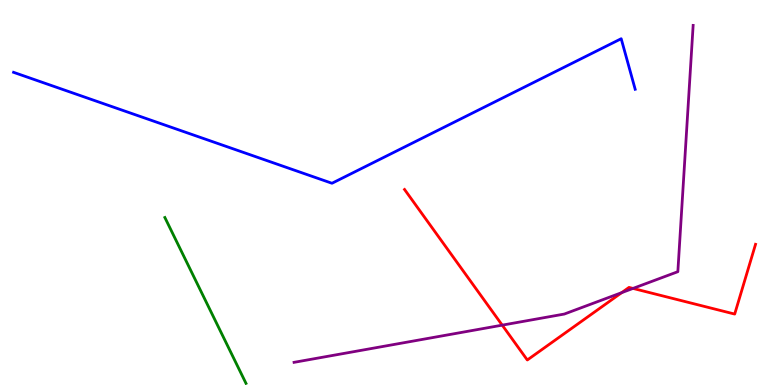[{'lines': ['blue', 'red'], 'intersections': []}, {'lines': ['green', 'red'], 'intersections': []}, {'lines': ['purple', 'red'], 'intersections': [{'x': 6.48, 'y': 1.55}, {'x': 8.02, 'y': 2.4}, {'x': 8.17, 'y': 2.51}]}, {'lines': ['blue', 'green'], 'intersections': []}, {'lines': ['blue', 'purple'], 'intersections': []}, {'lines': ['green', 'purple'], 'intersections': []}]